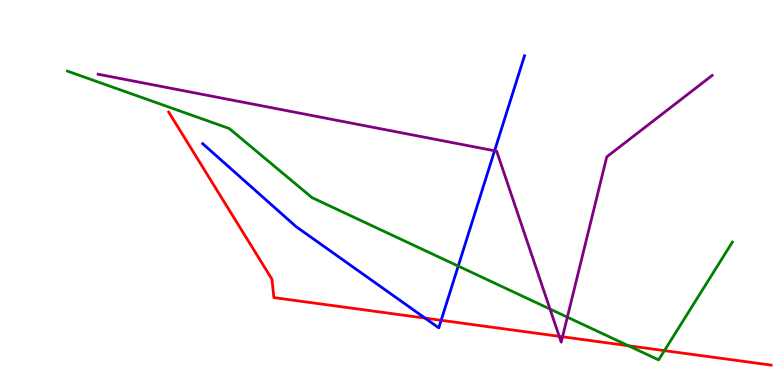[{'lines': ['blue', 'red'], 'intersections': [{'x': 5.48, 'y': 1.74}, {'x': 5.69, 'y': 1.68}]}, {'lines': ['green', 'red'], 'intersections': [{'x': 8.11, 'y': 1.02}, {'x': 8.57, 'y': 0.893}]}, {'lines': ['purple', 'red'], 'intersections': [{'x': 7.22, 'y': 1.26}, {'x': 7.26, 'y': 1.25}]}, {'lines': ['blue', 'green'], 'intersections': [{'x': 5.91, 'y': 3.09}]}, {'lines': ['blue', 'purple'], 'intersections': [{'x': 6.38, 'y': 6.08}]}, {'lines': ['green', 'purple'], 'intersections': [{'x': 7.1, 'y': 1.97}, {'x': 7.32, 'y': 1.76}]}]